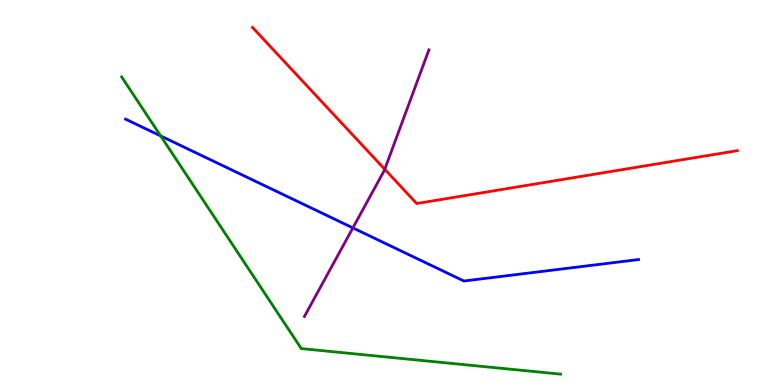[{'lines': ['blue', 'red'], 'intersections': []}, {'lines': ['green', 'red'], 'intersections': []}, {'lines': ['purple', 'red'], 'intersections': [{'x': 4.96, 'y': 5.6}]}, {'lines': ['blue', 'green'], 'intersections': [{'x': 2.07, 'y': 6.47}]}, {'lines': ['blue', 'purple'], 'intersections': [{'x': 4.55, 'y': 4.08}]}, {'lines': ['green', 'purple'], 'intersections': []}]